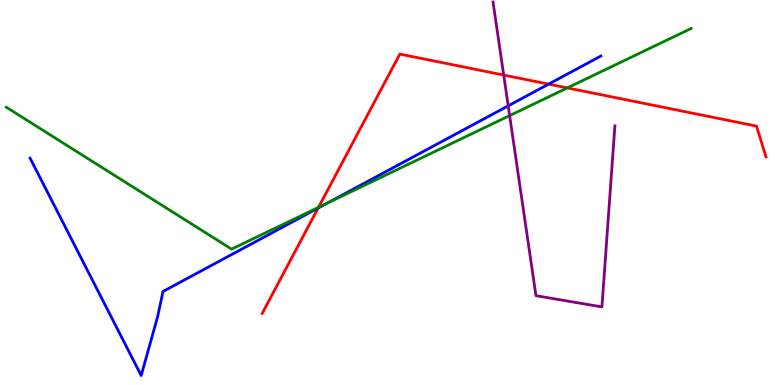[{'lines': ['blue', 'red'], 'intersections': [{'x': 4.1, 'y': 4.6}, {'x': 7.08, 'y': 7.81}]}, {'lines': ['green', 'red'], 'intersections': [{'x': 4.11, 'y': 4.61}, {'x': 7.32, 'y': 7.72}]}, {'lines': ['purple', 'red'], 'intersections': [{'x': 6.5, 'y': 8.05}]}, {'lines': ['blue', 'green'], 'intersections': [{'x': 4.22, 'y': 4.72}]}, {'lines': ['blue', 'purple'], 'intersections': [{'x': 6.56, 'y': 7.25}]}, {'lines': ['green', 'purple'], 'intersections': [{'x': 6.58, 'y': 7.0}]}]